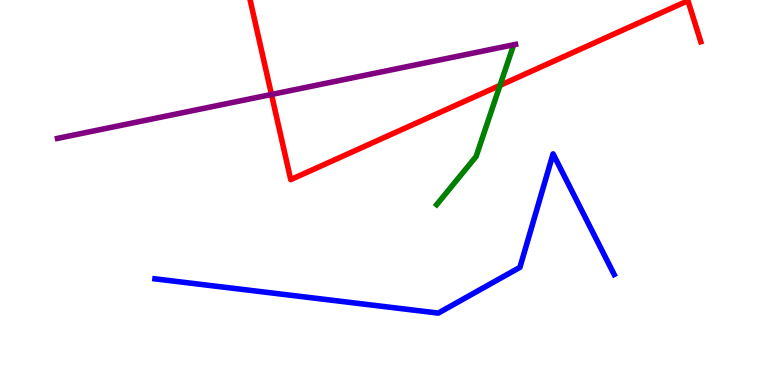[{'lines': ['blue', 'red'], 'intersections': []}, {'lines': ['green', 'red'], 'intersections': [{'x': 6.45, 'y': 7.78}]}, {'lines': ['purple', 'red'], 'intersections': [{'x': 3.5, 'y': 7.55}]}, {'lines': ['blue', 'green'], 'intersections': []}, {'lines': ['blue', 'purple'], 'intersections': []}, {'lines': ['green', 'purple'], 'intersections': []}]